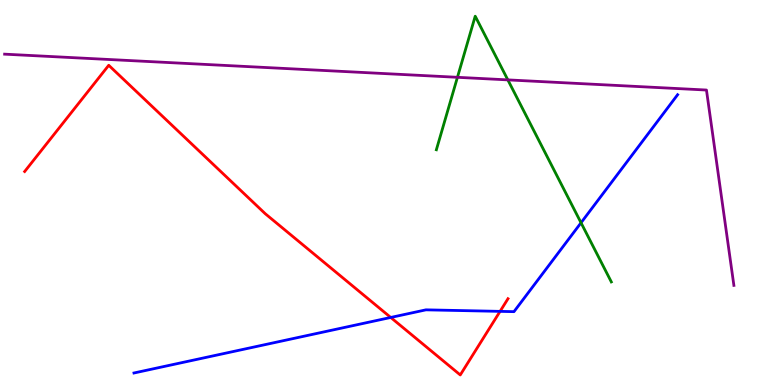[{'lines': ['blue', 'red'], 'intersections': [{'x': 5.04, 'y': 1.75}, {'x': 6.45, 'y': 1.91}]}, {'lines': ['green', 'red'], 'intersections': []}, {'lines': ['purple', 'red'], 'intersections': []}, {'lines': ['blue', 'green'], 'intersections': [{'x': 7.5, 'y': 4.21}]}, {'lines': ['blue', 'purple'], 'intersections': []}, {'lines': ['green', 'purple'], 'intersections': [{'x': 5.9, 'y': 7.99}, {'x': 6.55, 'y': 7.93}]}]